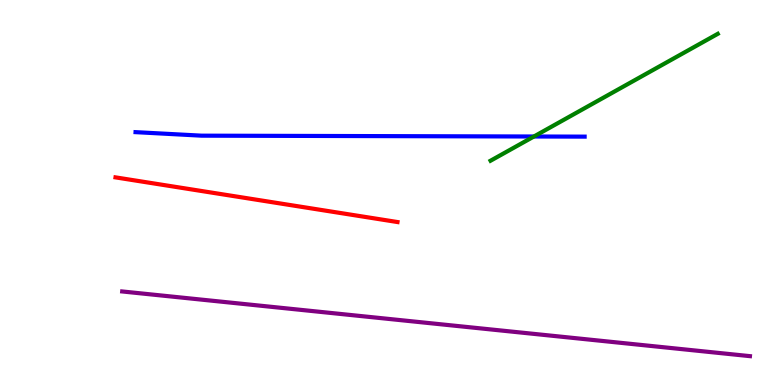[{'lines': ['blue', 'red'], 'intersections': []}, {'lines': ['green', 'red'], 'intersections': []}, {'lines': ['purple', 'red'], 'intersections': []}, {'lines': ['blue', 'green'], 'intersections': [{'x': 6.89, 'y': 6.45}]}, {'lines': ['blue', 'purple'], 'intersections': []}, {'lines': ['green', 'purple'], 'intersections': []}]